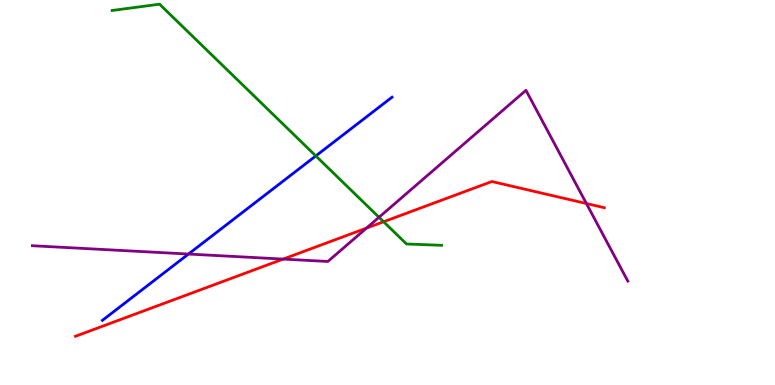[{'lines': ['blue', 'red'], 'intersections': []}, {'lines': ['green', 'red'], 'intersections': [{'x': 4.95, 'y': 4.24}]}, {'lines': ['purple', 'red'], 'intersections': [{'x': 3.65, 'y': 3.27}, {'x': 4.73, 'y': 4.07}, {'x': 7.57, 'y': 4.71}]}, {'lines': ['blue', 'green'], 'intersections': [{'x': 4.07, 'y': 5.95}]}, {'lines': ['blue', 'purple'], 'intersections': [{'x': 2.43, 'y': 3.4}]}, {'lines': ['green', 'purple'], 'intersections': [{'x': 4.89, 'y': 4.36}]}]